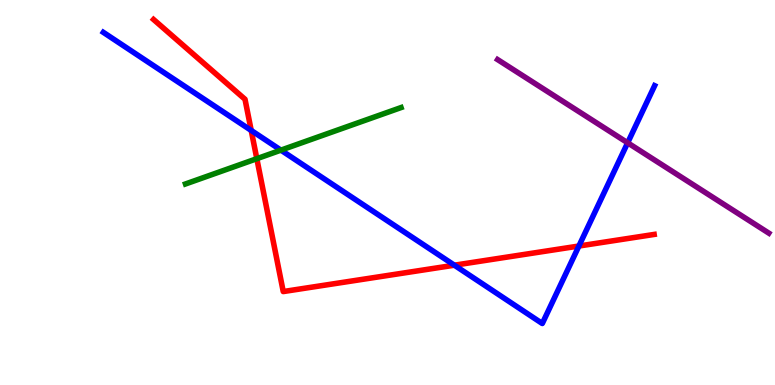[{'lines': ['blue', 'red'], 'intersections': [{'x': 3.24, 'y': 6.61}, {'x': 5.86, 'y': 3.11}, {'x': 7.47, 'y': 3.61}]}, {'lines': ['green', 'red'], 'intersections': [{'x': 3.31, 'y': 5.88}]}, {'lines': ['purple', 'red'], 'intersections': []}, {'lines': ['blue', 'green'], 'intersections': [{'x': 3.62, 'y': 6.1}]}, {'lines': ['blue', 'purple'], 'intersections': [{'x': 8.1, 'y': 6.29}]}, {'lines': ['green', 'purple'], 'intersections': []}]